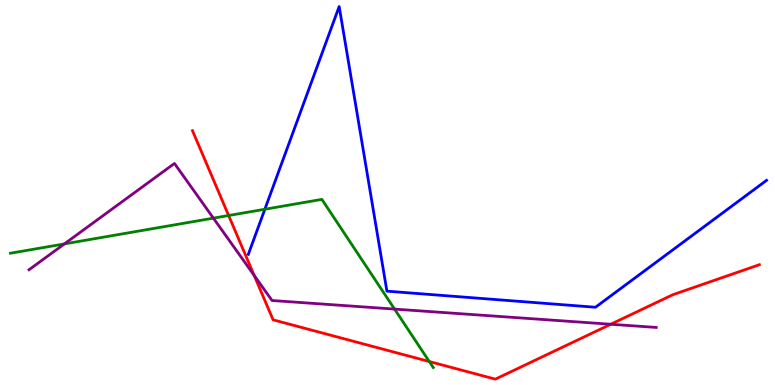[{'lines': ['blue', 'red'], 'intersections': []}, {'lines': ['green', 'red'], 'intersections': [{'x': 2.95, 'y': 4.4}, {'x': 5.54, 'y': 0.61}]}, {'lines': ['purple', 'red'], 'intersections': [{'x': 3.28, 'y': 2.85}, {'x': 7.88, 'y': 1.58}]}, {'lines': ['blue', 'green'], 'intersections': [{'x': 3.42, 'y': 4.56}]}, {'lines': ['blue', 'purple'], 'intersections': []}, {'lines': ['green', 'purple'], 'intersections': [{'x': 0.831, 'y': 3.66}, {'x': 2.75, 'y': 4.33}, {'x': 5.09, 'y': 1.97}]}]